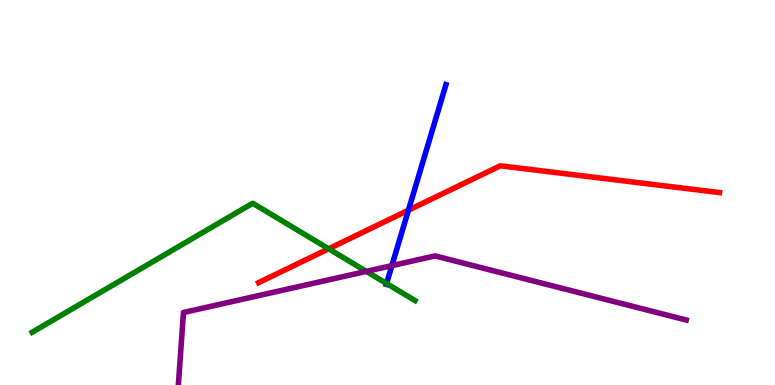[{'lines': ['blue', 'red'], 'intersections': [{'x': 5.27, 'y': 4.54}]}, {'lines': ['green', 'red'], 'intersections': [{'x': 4.24, 'y': 3.54}]}, {'lines': ['purple', 'red'], 'intersections': []}, {'lines': ['blue', 'green'], 'intersections': [{'x': 4.99, 'y': 2.64}]}, {'lines': ['blue', 'purple'], 'intersections': [{'x': 5.06, 'y': 3.1}]}, {'lines': ['green', 'purple'], 'intersections': [{'x': 4.73, 'y': 2.95}]}]